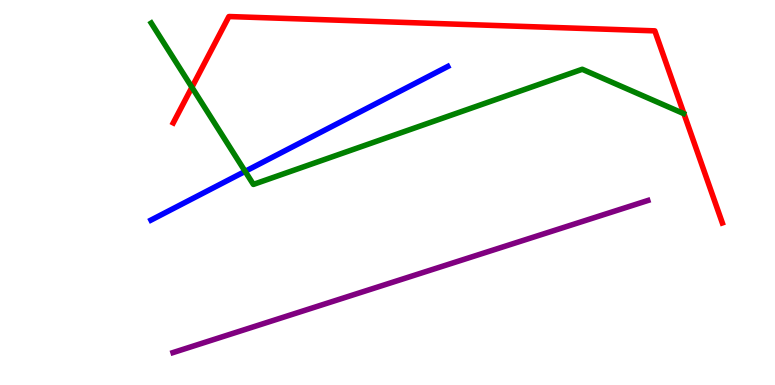[{'lines': ['blue', 'red'], 'intersections': []}, {'lines': ['green', 'red'], 'intersections': [{'x': 2.48, 'y': 7.73}]}, {'lines': ['purple', 'red'], 'intersections': []}, {'lines': ['blue', 'green'], 'intersections': [{'x': 3.16, 'y': 5.55}]}, {'lines': ['blue', 'purple'], 'intersections': []}, {'lines': ['green', 'purple'], 'intersections': []}]